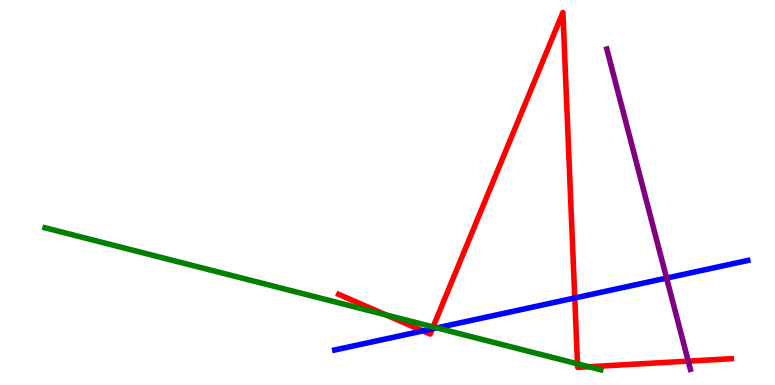[{'lines': ['blue', 'red'], 'intersections': [{'x': 5.46, 'y': 1.41}, {'x': 5.58, 'y': 1.46}, {'x': 7.42, 'y': 2.26}]}, {'lines': ['green', 'red'], 'intersections': [{'x': 4.98, 'y': 1.82}, {'x': 5.59, 'y': 1.51}, {'x': 7.45, 'y': 0.55}, {'x': 7.6, 'y': 0.474}]}, {'lines': ['purple', 'red'], 'intersections': [{'x': 8.88, 'y': 0.62}]}, {'lines': ['blue', 'green'], 'intersections': [{'x': 5.64, 'y': 1.48}]}, {'lines': ['blue', 'purple'], 'intersections': [{'x': 8.6, 'y': 2.78}]}, {'lines': ['green', 'purple'], 'intersections': []}]